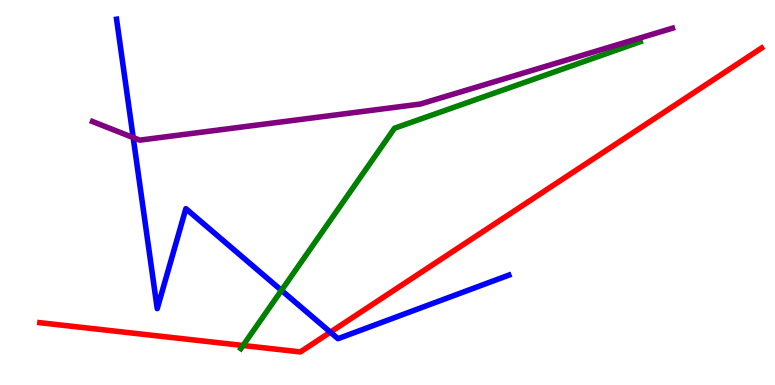[{'lines': ['blue', 'red'], 'intersections': [{'x': 4.26, 'y': 1.37}]}, {'lines': ['green', 'red'], 'intersections': [{'x': 3.14, 'y': 1.03}]}, {'lines': ['purple', 'red'], 'intersections': []}, {'lines': ['blue', 'green'], 'intersections': [{'x': 3.63, 'y': 2.46}]}, {'lines': ['blue', 'purple'], 'intersections': [{'x': 1.72, 'y': 6.43}]}, {'lines': ['green', 'purple'], 'intersections': []}]